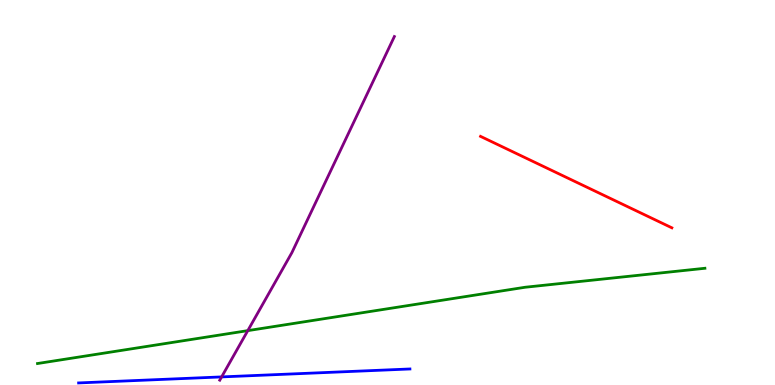[{'lines': ['blue', 'red'], 'intersections': []}, {'lines': ['green', 'red'], 'intersections': []}, {'lines': ['purple', 'red'], 'intersections': []}, {'lines': ['blue', 'green'], 'intersections': []}, {'lines': ['blue', 'purple'], 'intersections': [{'x': 2.86, 'y': 0.21}]}, {'lines': ['green', 'purple'], 'intersections': [{'x': 3.2, 'y': 1.41}]}]